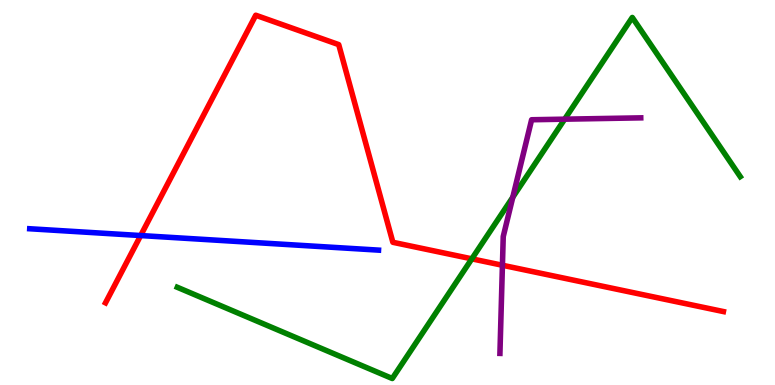[{'lines': ['blue', 'red'], 'intersections': [{'x': 1.81, 'y': 3.88}]}, {'lines': ['green', 'red'], 'intersections': [{'x': 6.09, 'y': 3.28}]}, {'lines': ['purple', 'red'], 'intersections': [{'x': 6.48, 'y': 3.11}]}, {'lines': ['blue', 'green'], 'intersections': []}, {'lines': ['blue', 'purple'], 'intersections': []}, {'lines': ['green', 'purple'], 'intersections': [{'x': 6.62, 'y': 4.88}, {'x': 7.29, 'y': 6.9}]}]